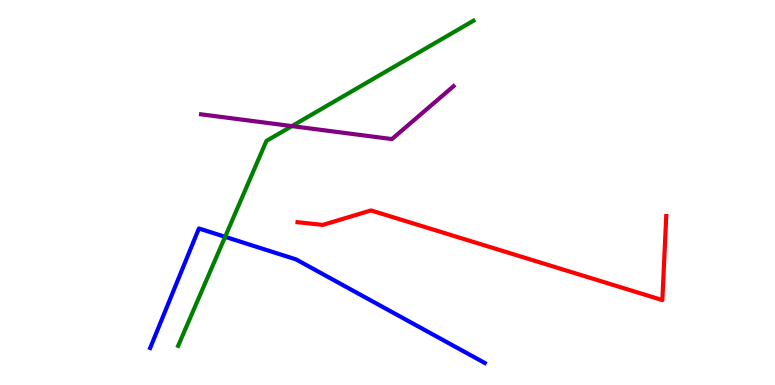[{'lines': ['blue', 'red'], 'intersections': []}, {'lines': ['green', 'red'], 'intersections': []}, {'lines': ['purple', 'red'], 'intersections': []}, {'lines': ['blue', 'green'], 'intersections': [{'x': 2.9, 'y': 3.85}]}, {'lines': ['blue', 'purple'], 'intersections': []}, {'lines': ['green', 'purple'], 'intersections': [{'x': 3.77, 'y': 6.72}]}]